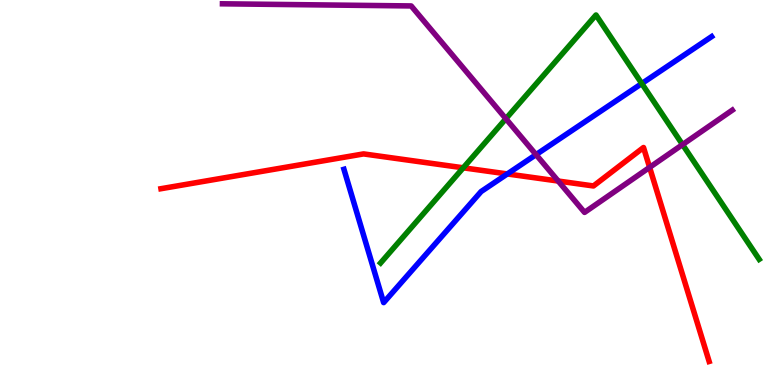[{'lines': ['blue', 'red'], 'intersections': [{'x': 6.55, 'y': 5.48}]}, {'lines': ['green', 'red'], 'intersections': [{'x': 5.98, 'y': 5.64}]}, {'lines': ['purple', 'red'], 'intersections': [{'x': 7.2, 'y': 5.3}, {'x': 8.38, 'y': 5.65}]}, {'lines': ['blue', 'green'], 'intersections': [{'x': 8.28, 'y': 7.83}]}, {'lines': ['blue', 'purple'], 'intersections': [{'x': 6.92, 'y': 5.98}]}, {'lines': ['green', 'purple'], 'intersections': [{'x': 6.53, 'y': 6.92}, {'x': 8.81, 'y': 6.24}]}]